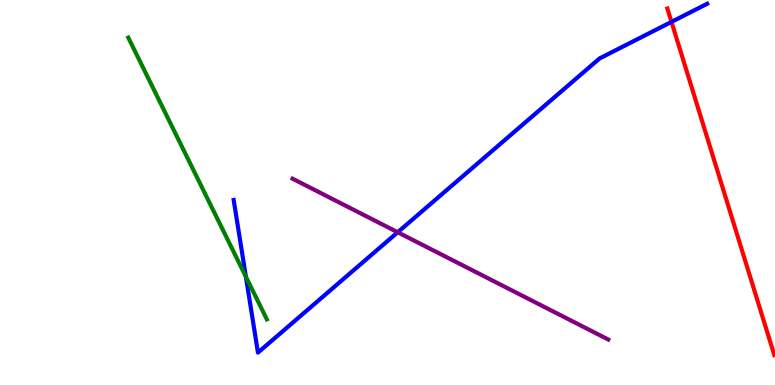[{'lines': ['blue', 'red'], 'intersections': [{'x': 8.66, 'y': 9.43}]}, {'lines': ['green', 'red'], 'intersections': []}, {'lines': ['purple', 'red'], 'intersections': []}, {'lines': ['blue', 'green'], 'intersections': [{'x': 3.17, 'y': 2.81}]}, {'lines': ['blue', 'purple'], 'intersections': [{'x': 5.13, 'y': 3.97}]}, {'lines': ['green', 'purple'], 'intersections': []}]